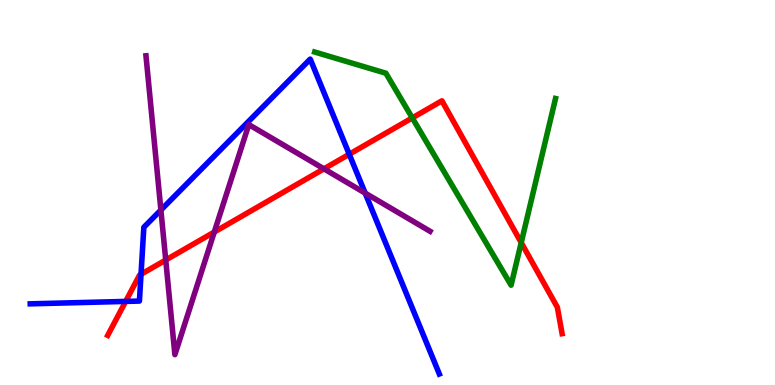[{'lines': ['blue', 'red'], 'intersections': [{'x': 1.62, 'y': 2.17}, {'x': 1.82, 'y': 2.88}, {'x': 4.51, 'y': 5.99}]}, {'lines': ['green', 'red'], 'intersections': [{'x': 5.32, 'y': 6.94}, {'x': 6.73, 'y': 3.7}]}, {'lines': ['purple', 'red'], 'intersections': [{'x': 2.14, 'y': 3.25}, {'x': 2.76, 'y': 3.97}, {'x': 4.18, 'y': 5.61}]}, {'lines': ['blue', 'green'], 'intersections': []}, {'lines': ['blue', 'purple'], 'intersections': [{'x': 2.08, 'y': 4.54}, {'x': 4.71, 'y': 4.98}]}, {'lines': ['green', 'purple'], 'intersections': []}]